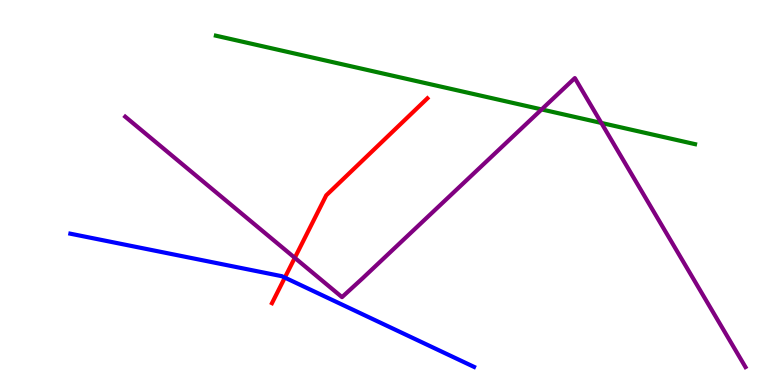[{'lines': ['blue', 'red'], 'intersections': [{'x': 3.68, 'y': 2.79}]}, {'lines': ['green', 'red'], 'intersections': []}, {'lines': ['purple', 'red'], 'intersections': [{'x': 3.8, 'y': 3.3}]}, {'lines': ['blue', 'green'], 'intersections': []}, {'lines': ['blue', 'purple'], 'intersections': []}, {'lines': ['green', 'purple'], 'intersections': [{'x': 6.99, 'y': 7.16}, {'x': 7.76, 'y': 6.81}]}]